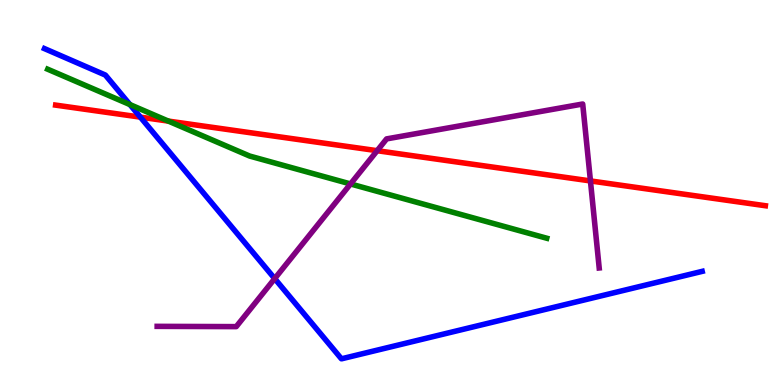[{'lines': ['blue', 'red'], 'intersections': [{'x': 1.81, 'y': 6.96}]}, {'lines': ['green', 'red'], 'intersections': [{'x': 2.17, 'y': 6.85}]}, {'lines': ['purple', 'red'], 'intersections': [{'x': 4.87, 'y': 6.09}, {'x': 7.62, 'y': 5.3}]}, {'lines': ['blue', 'green'], 'intersections': [{'x': 1.68, 'y': 7.28}]}, {'lines': ['blue', 'purple'], 'intersections': [{'x': 3.54, 'y': 2.76}]}, {'lines': ['green', 'purple'], 'intersections': [{'x': 4.52, 'y': 5.22}]}]